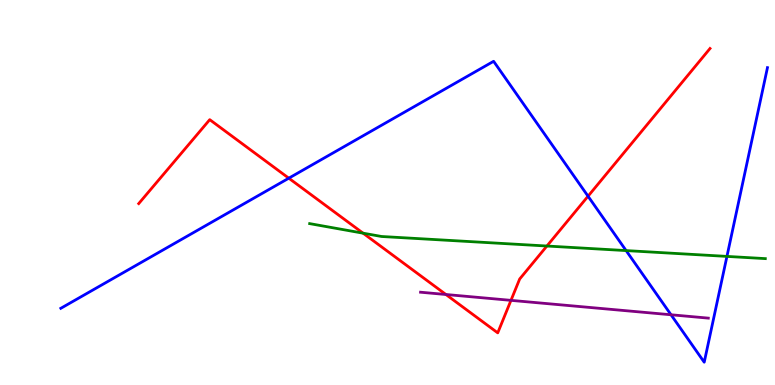[{'lines': ['blue', 'red'], 'intersections': [{'x': 3.73, 'y': 5.37}, {'x': 7.59, 'y': 4.9}]}, {'lines': ['green', 'red'], 'intersections': [{'x': 4.69, 'y': 3.94}, {'x': 7.06, 'y': 3.61}]}, {'lines': ['purple', 'red'], 'intersections': [{'x': 5.75, 'y': 2.35}, {'x': 6.59, 'y': 2.2}]}, {'lines': ['blue', 'green'], 'intersections': [{'x': 8.08, 'y': 3.49}, {'x': 9.38, 'y': 3.34}]}, {'lines': ['blue', 'purple'], 'intersections': [{'x': 8.66, 'y': 1.82}]}, {'lines': ['green', 'purple'], 'intersections': []}]